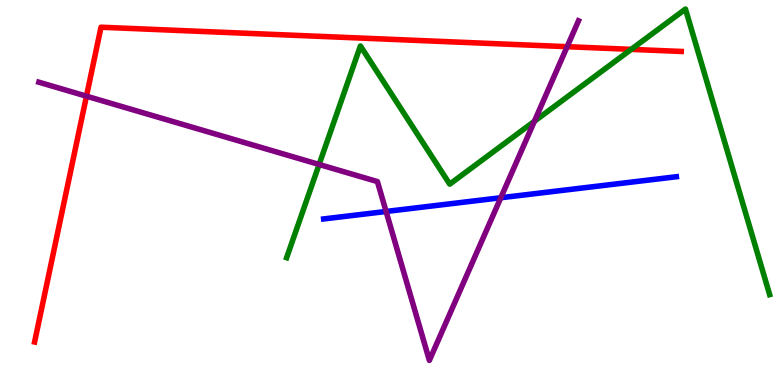[{'lines': ['blue', 'red'], 'intersections': []}, {'lines': ['green', 'red'], 'intersections': [{'x': 8.14, 'y': 8.72}]}, {'lines': ['purple', 'red'], 'intersections': [{'x': 1.12, 'y': 7.5}, {'x': 7.32, 'y': 8.79}]}, {'lines': ['blue', 'green'], 'intersections': []}, {'lines': ['blue', 'purple'], 'intersections': [{'x': 4.98, 'y': 4.51}, {'x': 6.46, 'y': 4.86}]}, {'lines': ['green', 'purple'], 'intersections': [{'x': 4.12, 'y': 5.73}, {'x': 6.9, 'y': 6.85}]}]